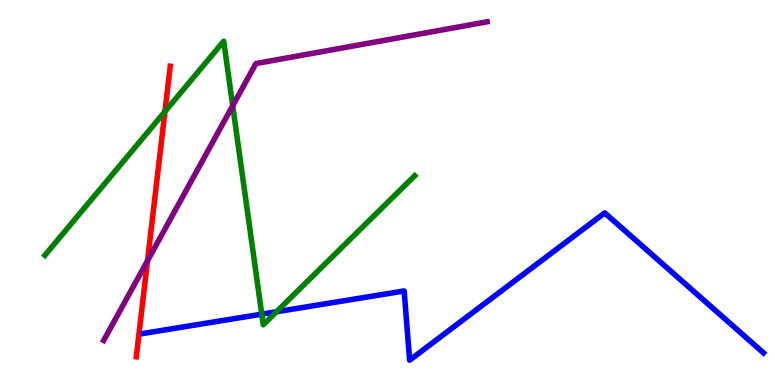[{'lines': ['blue', 'red'], 'intersections': []}, {'lines': ['green', 'red'], 'intersections': [{'x': 2.13, 'y': 7.1}]}, {'lines': ['purple', 'red'], 'intersections': [{'x': 1.9, 'y': 3.23}]}, {'lines': ['blue', 'green'], 'intersections': [{'x': 3.38, 'y': 1.84}, {'x': 3.57, 'y': 1.9}]}, {'lines': ['blue', 'purple'], 'intersections': []}, {'lines': ['green', 'purple'], 'intersections': [{'x': 3.0, 'y': 7.25}]}]